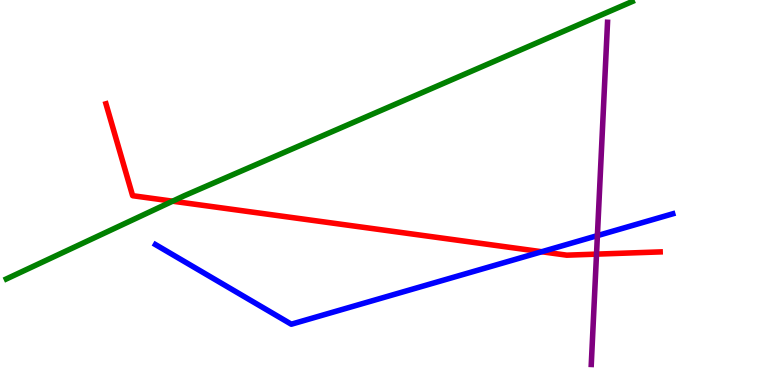[{'lines': ['blue', 'red'], 'intersections': [{'x': 6.99, 'y': 3.46}]}, {'lines': ['green', 'red'], 'intersections': [{'x': 2.23, 'y': 4.77}]}, {'lines': ['purple', 'red'], 'intersections': [{'x': 7.7, 'y': 3.4}]}, {'lines': ['blue', 'green'], 'intersections': []}, {'lines': ['blue', 'purple'], 'intersections': [{'x': 7.71, 'y': 3.88}]}, {'lines': ['green', 'purple'], 'intersections': []}]